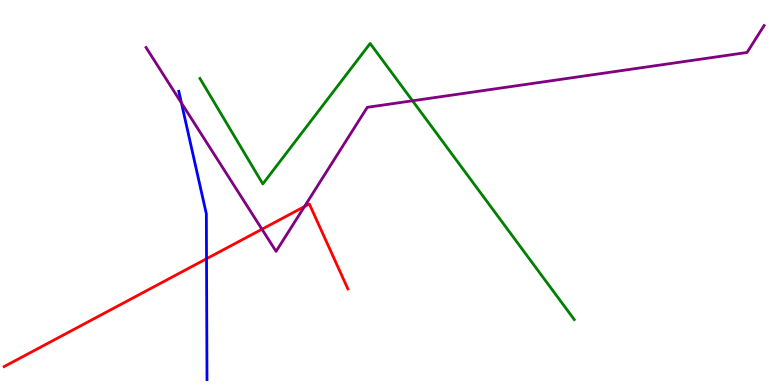[{'lines': ['blue', 'red'], 'intersections': [{'x': 2.66, 'y': 3.28}]}, {'lines': ['green', 'red'], 'intersections': []}, {'lines': ['purple', 'red'], 'intersections': [{'x': 3.38, 'y': 4.05}, {'x': 3.93, 'y': 4.63}]}, {'lines': ['blue', 'green'], 'intersections': []}, {'lines': ['blue', 'purple'], 'intersections': [{'x': 2.34, 'y': 7.33}]}, {'lines': ['green', 'purple'], 'intersections': [{'x': 5.32, 'y': 7.38}]}]